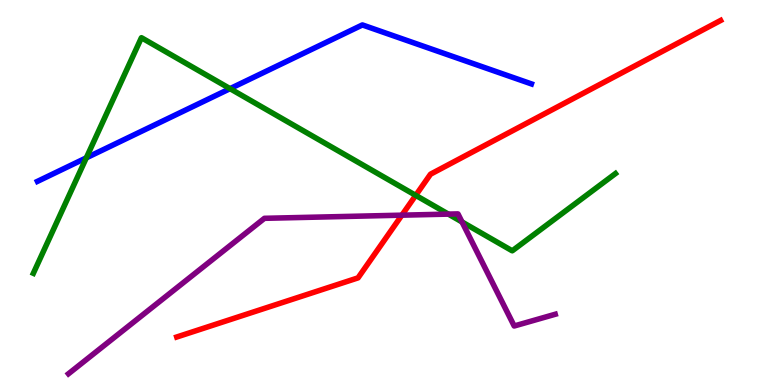[{'lines': ['blue', 'red'], 'intersections': []}, {'lines': ['green', 'red'], 'intersections': [{'x': 5.36, 'y': 4.93}]}, {'lines': ['purple', 'red'], 'intersections': [{'x': 5.19, 'y': 4.41}]}, {'lines': ['blue', 'green'], 'intersections': [{'x': 1.11, 'y': 5.9}, {'x': 2.97, 'y': 7.7}]}, {'lines': ['blue', 'purple'], 'intersections': []}, {'lines': ['green', 'purple'], 'intersections': [{'x': 5.79, 'y': 4.44}, {'x': 5.96, 'y': 4.23}]}]